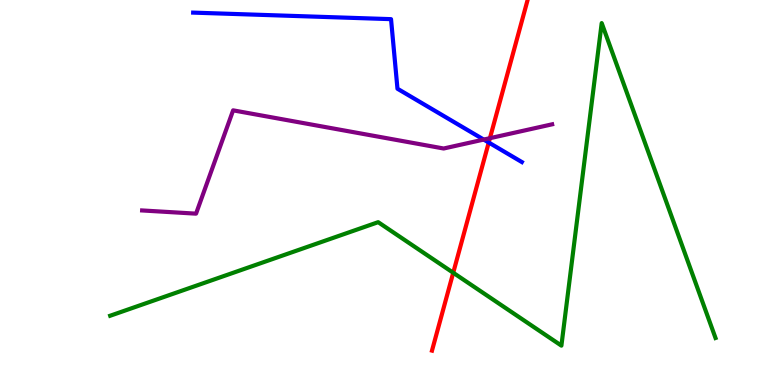[{'lines': ['blue', 'red'], 'intersections': [{'x': 6.31, 'y': 6.3}]}, {'lines': ['green', 'red'], 'intersections': [{'x': 5.85, 'y': 2.92}]}, {'lines': ['purple', 'red'], 'intersections': [{'x': 6.32, 'y': 6.41}]}, {'lines': ['blue', 'green'], 'intersections': []}, {'lines': ['blue', 'purple'], 'intersections': [{'x': 6.24, 'y': 6.37}]}, {'lines': ['green', 'purple'], 'intersections': []}]